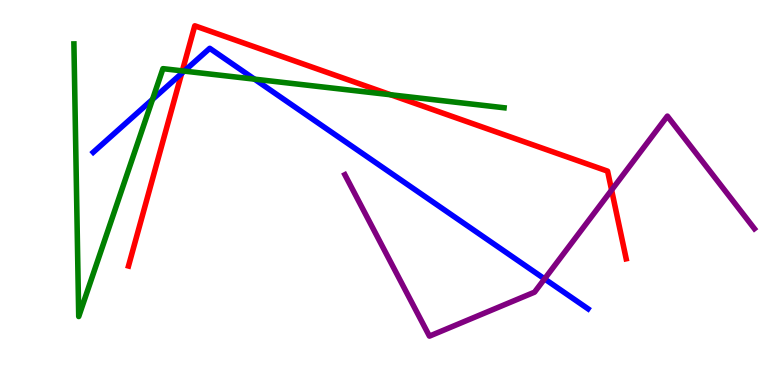[{'lines': ['blue', 'red'], 'intersections': [{'x': 2.34, 'y': 8.09}]}, {'lines': ['green', 'red'], 'intersections': [{'x': 2.35, 'y': 8.16}, {'x': 5.04, 'y': 7.54}]}, {'lines': ['purple', 'red'], 'intersections': [{'x': 7.89, 'y': 5.06}]}, {'lines': ['blue', 'green'], 'intersections': [{'x': 1.97, 'y': 7.42}, {'x': 2.38, 'y': 8.15}, {'x': 3.28, 'y': 7.94}]}, {'lines': ['blue', 'purple'], 'intersections': [{'x': 7.03, 'y': 2.76}]}, {'lines': ['green', 'purple'], 'intersections': []}]